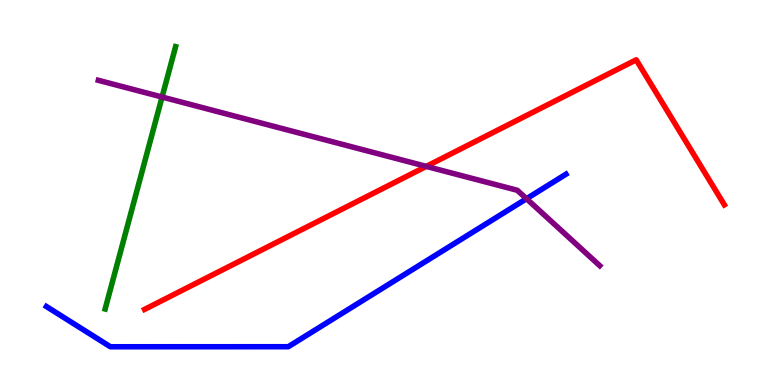[{'lines': ['blue', 'red'], 'intersections': []}, {'lines': ['green', 'red'], 'intersections': []}, {'lines': ['purple', 'red'], 'intersections': [{'x': 5.5, 'y': 5.68}]}, {'lines': ['blue', 'green'], 'intersections': []}, {'lines': ['blue', 'purple'], 'intersections': [{'x': 6.79, 'y': 4.84}]}, {'lines': ['green', 'purple'], 'intersections': [{'x': 2.09, 'y': 7.48}]}]